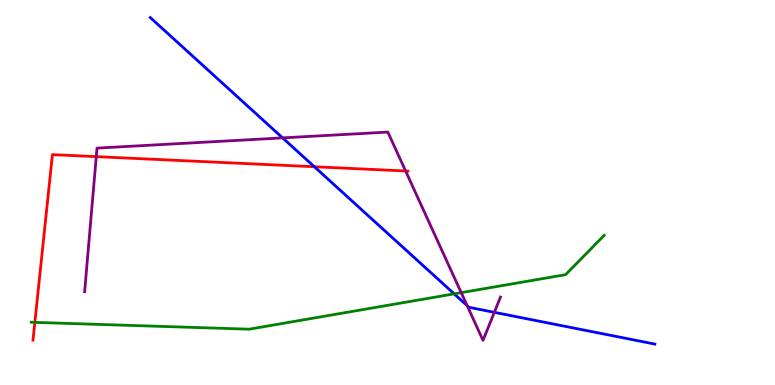[{'lines': ['blue', 'red'], 'intersections': [{'x': 4.06, 'y': 5.67}]}, {'lines': ['green', 'red'], 'intersections': [{'x': 0.45, 'y': 1.63}]}, {'lines': ['purple', 'red'], 'intersections': [{'x': 1.24, 'y': 5.93}, {'x': 5.23, 'y': 5.56}]}, {'lines': ['blue', 'green'], 'intersections': [{'x': 5.86, 'y': 2.37}]}, {'lines': ['blue', 'purple'], 'intersections': [{'x': 3.65, 'y': 6.42}, {'x': 6.03, 'y': 2.06}, {'x': 6.38, 'y': 1.89}]}, {'lines': ['green', 'purple'], 'intersections': [{'x': 5.95, 'y': 2.4}]}]